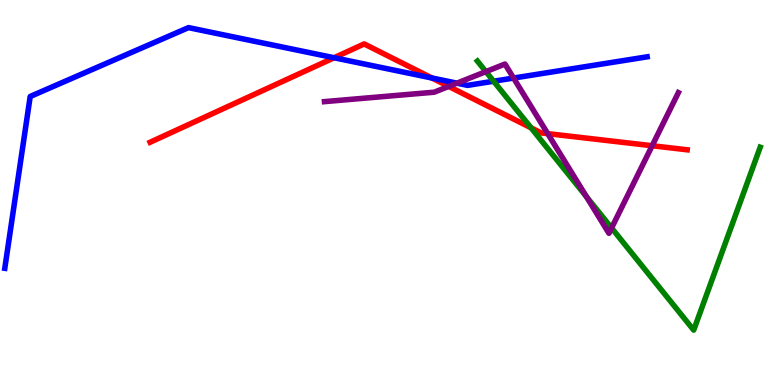[{'lines': ['blue', 'red'], 'intersections': [{'x': 4.31, 'y': 8.5}, {'x': 5.57, 'y': 7.97}]}, {'lines': ['green', 'red'], 'intersections': [{'x': 6.85, 'y': 6.68}]}, {'lines': ['purple', 'red'], 'intersections': [{'x': 5.79, 'y': 7.76}, {'x': 7.07, 'y': 6.53}, {'x': 8.41, 'y': 6.21}]}, {'lines': ['blue', 'green'], 'intersections': [{'x': 6.37, 'y': 7.89}]}, {'lines': ['blue', 'purple'], 'intersections': [{'x': 5.9, 'y': 7.84}, {'x': 6.63, 'y': 7.97}]}, {'lines': ['green', 'purple'], 'intersections': [{'x': 6.27, 'y': 8.14}, {'x': 7.57, 'y': 4.89}, {'x': 7.89, 'y': 4.08}]}]